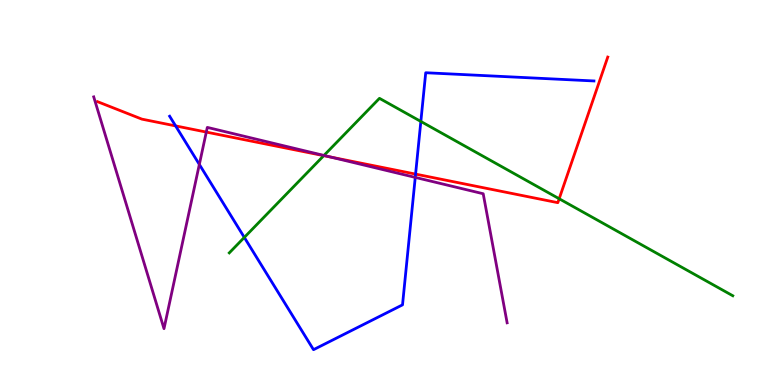[{'lines': ['blue', 'red'], 'intersections': [{'x': 2.27, 'y': 6.73}, {'x': 5.36, 'y': 5.48}]}, {'lines': ['green', 'red'], 'intersections': [{'x': 4.18, 'y': 5.96}, {'x': 7.22, 'y': 4.84}]}, {'lines': ['purple', 'red'], 'intersections': [{'x': 2.66, 'y': 6.57}, {'x': 4.26, 'y': 5.92}]}, {'lines': ['blue', 'green'], 'intersections': [{'x': 3.15, 'y': 3.83}, {'x': 5.43, 'y': 6.85}]}, {'lines': ['blue', 'purple'], 'intersections': [{'x': 2.57, 'y': 5.73}, {'x': 5.36, 'y': 5.39}]}, {'lines': ['green', 'purple'], 'intersections': [{'x': 4.18, 'y': 5.96}]}]